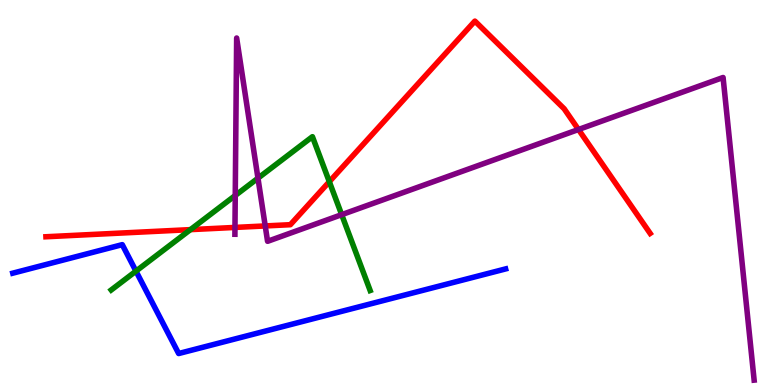[{'lines': ['blue', 'red'], 'intersections': []}, {'lines': ['green', 'red'], 'intersections': [{'x': 2.46, 'y': 4.04}, {'x': 4.25, 'y': 5.28}]}, {'lines': ['purple', 'red'], 'intersections': [{'x': 3.03, 'y': 4.09}, {'x': 3.42, 'y': 4.13}, {'x': 7.46, 'y': 6.64}]}, {'lines': ['blue', 'green'], 'intersections': [{'x': 1.75, 'y': 2.96}]}, {'lines': ['blue', 'purple'], 'intersections': []}, {'lines': ['green', 'purple'], 'intersections': [{'x': 3.04, 'y': 4.92}, {'x': 3.33, 'y': 5.37}, {'x': 4.41, 'y': 4.42}]}]